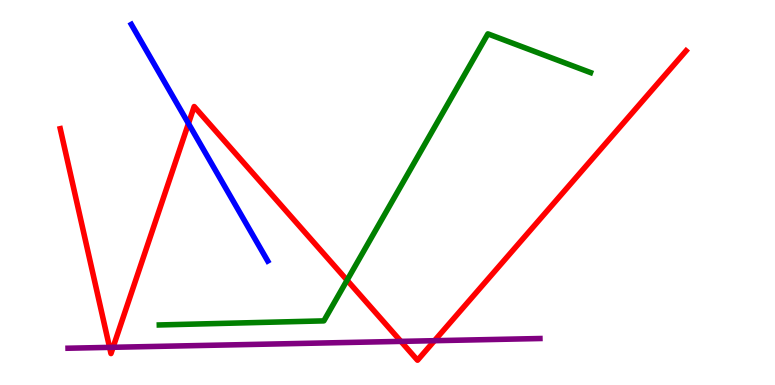[{'lines': ['blue', 'red'], 'intersections': [{'x': 2.43, 'y': 6.79}]}, {'lines': ['green', 'red'], 'intersections': [{'x': 4.48, 'y': 2.72}]}, {'lines': ['purple', 'red'], 'intersections': [{'x': 1.41, 'y': 0.977}, {'x': 1.46, 'y': 0.979}, {'x': 5.17, 'y': 1.13}, {'x': 5.61, 'y': 1.15}]}, {'lines': ['blue', 'green'], 'intersections': []}, {'lines': ['blue', 'purple'], 'intersections': []}, {'lines': ['green', 'purple'], 'intersections': []}]